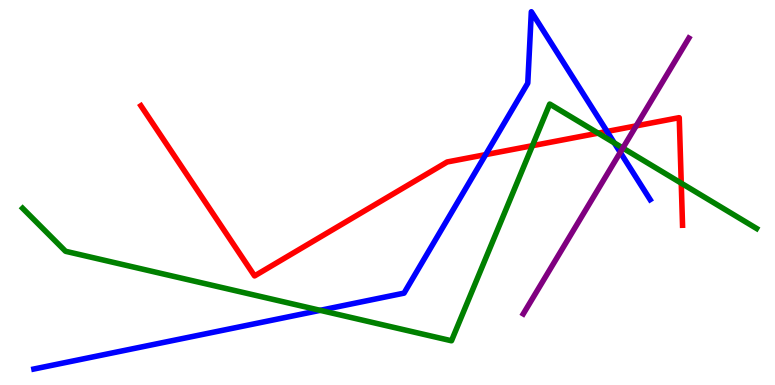[{'lines': ['blue', 'red'], 'intersections': [{'x': 6.27, 'y': 5.98}, {'x': 7.83, 'y': 6.59}]}, {'lines': ['green', 'red'], 'intersections': [{'x': 6.87, 'y': 6.22}, {'x': 7.72, 'y': 6.54}, {'x': 8.79, 'y': 5.24}]}, {'lines': ['purple', 'red'], 'intersections': [{'x': 8.21, 'y': 6.73}]}, {'lines': ['blue', 'green'], 'intersections': [{'x': 4.13, 'y': 1.94}, {'x': 7.93, 'y': 6.29}]}, {'lines': ['blue', 'purple'], 'intersections': [{'x': 8.0, 'y': 6.04}]}, {'lines': ['green', 'purple'], 'intersections': [{'x': 8.04, 'y': 6.15}]}]